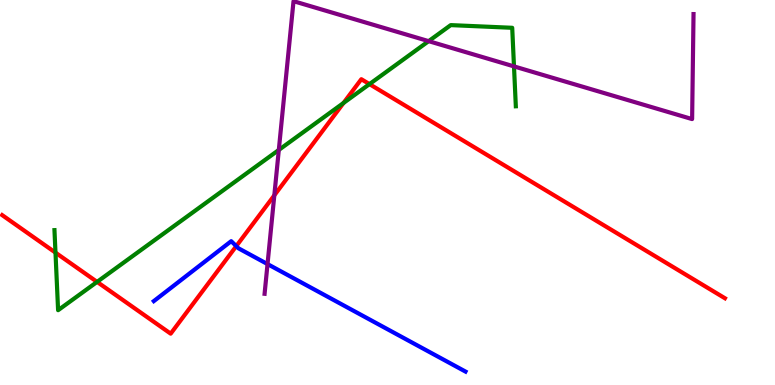[{'lines': ['blue', 'red'], 'intersections': [{'x': 3.05, 'y': 3.61}]}, {'lines': ['green', 'red'], 'intersections': [{'x': 0.716, 'y': 3.44}, {'x': 1.25, 'y': 2.68}, {'x': 4.43, 'y': 7.33}, {'x': 4.77, 'y': 7.82}]}, {'lines': ['purple', 'red'], 'intersections': [{'x': 3.54, 'y': 4.93}]}, {'lines': ['blue', 'green'], 'intersections': []}, {'lines': ['blue', 'purple'], 'intersections': [{'x': 3.45, 'y': 3.14}]}, {'lines': ['green', 'purple'], 'intersections': [{'x': 3.6, 'y': 6.11}, {'x': 5.53, 'y': 8.93}, {'x': 6.63, 'y': 8.28}]}]